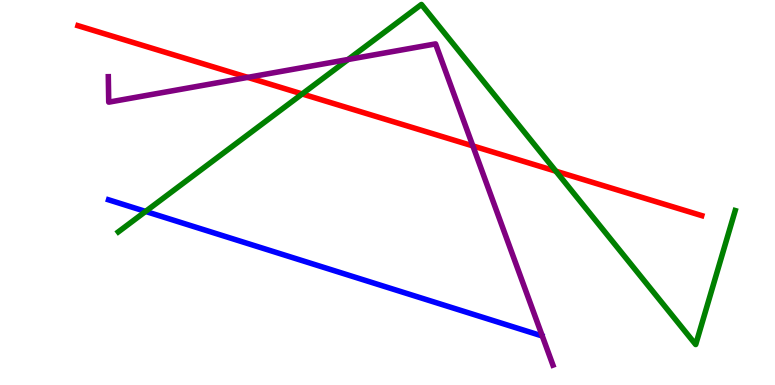[{'lines': ['blue', 'red'], 'intersections': []}, {'lines': ['green', 'red'], 'intersections': [{'x': 3.9, 'y': 7.56}, {'x': 7.17, 'y': 5.55}]}, {'lines': ['purple', 'red'], 'intersections': [{'x': 3.2, 'y': 7.99}, {'x': 6.1, 'y': 6.21}]}, {'lines': ['blue', 'green'], 'intersections': [{'x': 1.88, 'y': 4.51}]}, {'lines': ['blue', 'purple'], 'intersections': []}, {'lines': ['green', 'purple'], 'intersections': [{'x': 4.49, 'y': 8.45}]}]